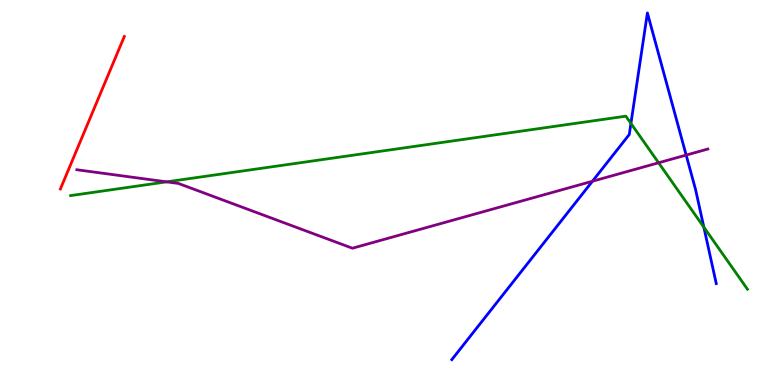[{'lines': ['blue', 'red'], 'intersections': []}, {'lines': ['green', 'red'], 'intersections': []}, {'lines': ['purple', 'red'], 'intersections': []}, {'lines': ['blue', 'green'], 'intersections': [{'x': 8.14, 'y': 6.79}, {'x': 9.08, 'y': 4.1}]}, {'lines': ['blue', 'purple'], 'intersections': [{'x': 7.64, 'y': 5.29}, {'x': 8.85, 'y': 5.97}]}, {'lines': ['green', 'purple'], 'intersections': [{'x': 2.15, 'y': 5.28}, {'x': 8.5, 'y': 5.77}]}]